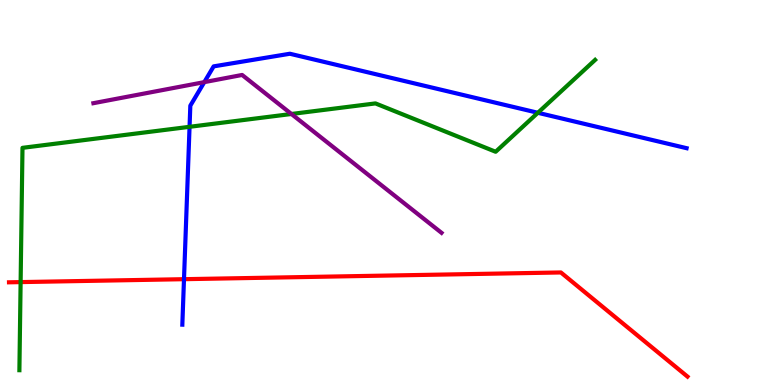[{'lines': ['blue', 'red'], 'intersections': [{'x': 2.37, 'y': 2.75}]}, {'lines': ['green', 'red'], 'intersections': [{'x': 0.266, 'y': 2.67}]}, {'lines': ['purple', 'red'], 'intersections': []}, {'lines': ['blue', 'green'], 'intersections': [{'x': 2.45, 'y': 6.71}, {'x': 6.94, 'y': 7.07}]}, {'lines': ['blue', 'purple'], 'intersections': [{'x': 2.64, 'y': 7.87}]}, {'lines': ['green', 'purple'], 'intersections': [{'x': 3.76, 'y': 7.04}]}]